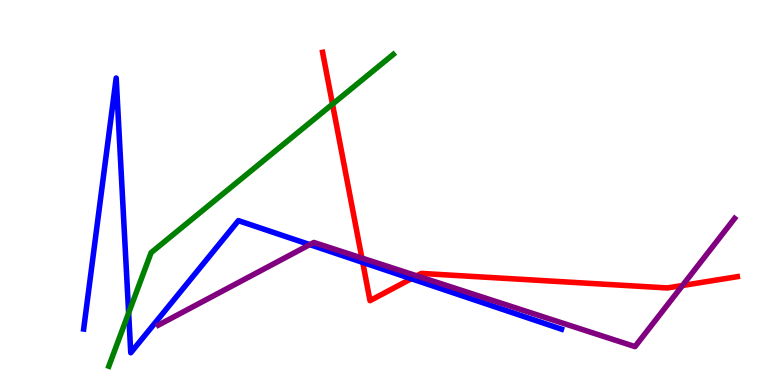[{'lines': ['blue', 'red'], 'intersections': [{'x': 4.68, 'y': 3.18}, {'x': 5.31, 'y': 2.76}]}, {'lines': ['green', 'red'], 'intersections': [{'x': 4.29, 'y': 7.29}]}, {'lines': ['purple', 'red'], 'intersections': [{'x': 4.67, 'y': 3.3}, {'x': 5.38, 'y': 2.84}, {'x': 8.81, 'y': 2.58}]}, {'lines': ['blue', 'green'], 'intersections': [{'x': 1.66, 'y': 1.87}]}, {'lines': ['blue', 'purple'], 'intersections': [{'x': 4.0, 'y': 3.65}]}, {'lines': ['green', 'purple'], 'intersections': []}]